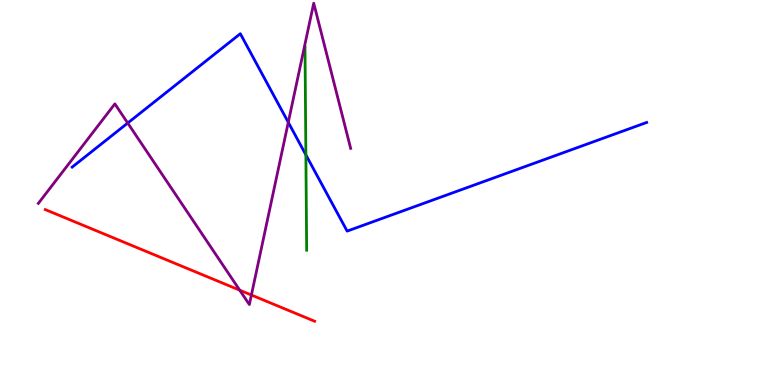[{'lines': ['blue', 'red'], 'intersections': []}, {'lines': ['green', 'red'], 'intersections': []}, {'lines': ['purple', 'red'], 'intersections': [{'x': 3.09, 'y': 2.46}, {'x': 3.24, 'y': 2.34}]}, {'lines': ['blue', 'green'], 'intersections': [{'x': 3.95, 'y': 5.98}]}, {'lines': ['blue', 'purple'], 'intersections': [{'x': 1.65, 'y': 6.8}, {'x': 3.72, 'y': 6.82}]}, {'lines': ['green', 'purple'], 'intersections': []}]